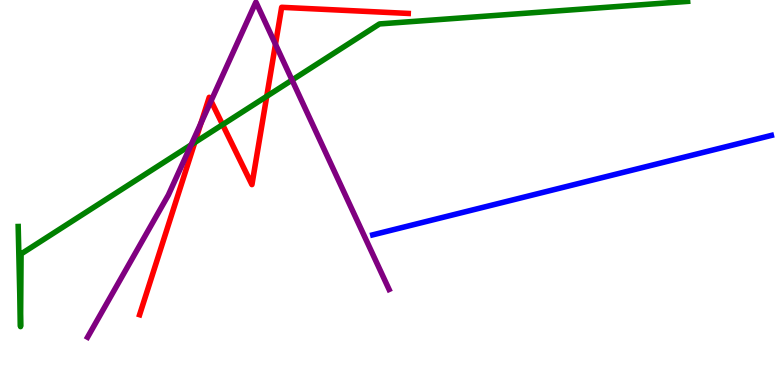[{'lines': ['blue', 'red'], 'intersections': []}, {'lines': ['green', 'red'], 'intersections': [{'x': 2.51, 'y': 6.3}, {'x': 2.87, 'y': 6.76}, {'x': 3.44, 'y': 7.5}]}, {'lines': ['purple', 'red'], 'intersections': [{'x': 2.59, 'y': 6.8}, {'x': 2.72, 'y': 7.38}, {'x': 3.55, 'y': 8.85}]}, {'lines': ['blue', 'green'], 'intersections': []}, {'lines': ['blue', 'purple'], 'intersections': []}, {'lines': ['green', 'purple'], 'intersections': [{'x': 2.47, 'y': 6.24}, {'x': 3.77, 'y': 7.92}]}]